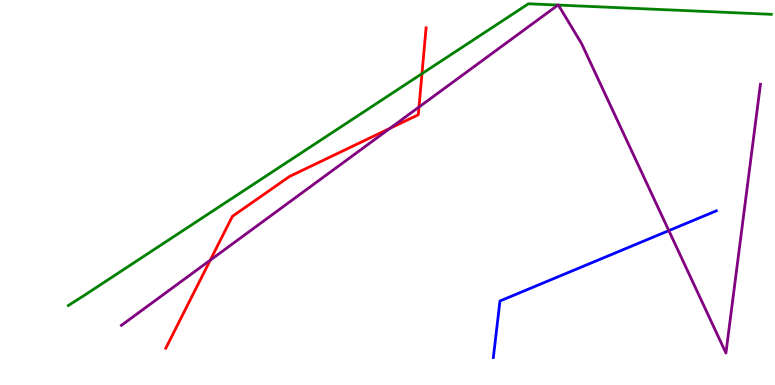[{'lines': ['blue', 'red'], 'intersections': []}, {'lines': ['green', 'red'], 'intersections': [{'x': 5.44, 'y': 8.09}]}, {'lines': ['purple', 'red'], 'intersections': [{'x': 2.71, 'y': 3.24}, {'x': 5.03, 'y': 6.67}, {'x': 5.41, 'y': 7.22}]}, {'lines': ['blue', 'green'], 'intersections': []}, {'lines': ['blue', 'purple'], 'intersections': [{'x': 8.63, 'y': 4.01}]}, {'lines': ['green', 'purple'], 'intersections': [{'x': 7.2, 'y': 9.87}, {'x': 7.2, 'y': 9.87}]}]